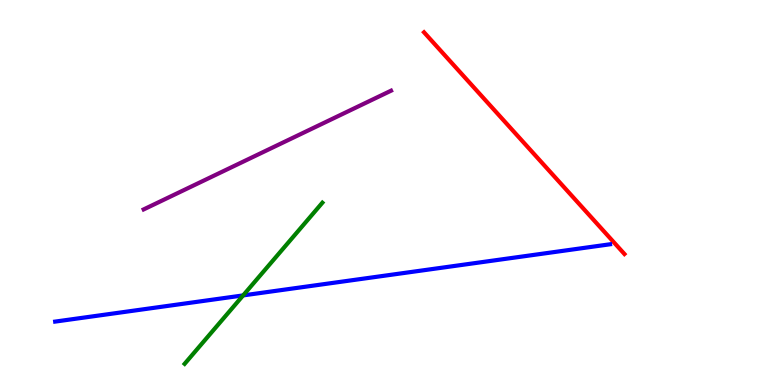[{'lines': ['blue', 'red'], 'intersections': []}, {'lines': ['green', 'red'], 'intersections': []}, {'lines': ['purple', 'red'], 'intersections': []}, {'lines': ['blue', 'green'], 'intersections': [{'x': 3.14, 'y': 2.33}]}, {'lines': ['blue', 'purple'], 'intersections': []}, {'lines': ['green', 'purple'], 'intersections': []}]